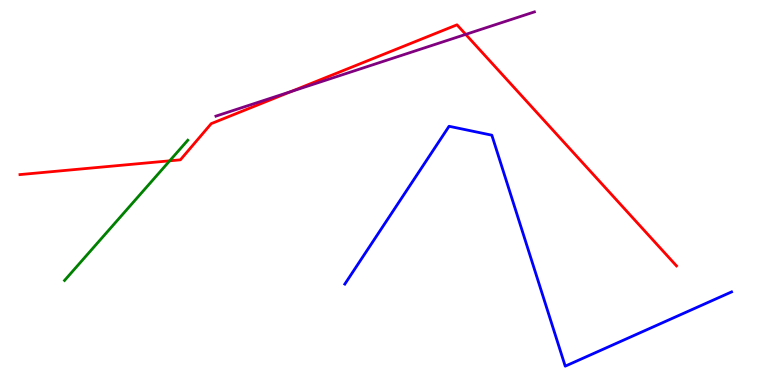[{'lines': ['blue', 'red'], 'intersections': []}, {'lines': ['green', 'red'], 'intersections': [{'x': 2.19, 'y': 5.82}]}, {'lines': ['purple', 'red'], 'intersections': [{'x': 3.76, 'y': 7.62}, {'x': 6.01, 'y': 9.11}]}, {'lines': ['blue', 'green'], 'intersections': []}, {'lines': ['blue', 'purple'], 'intersections': []}, {'lines': ['green', 'purple'], 'intersections': []}]